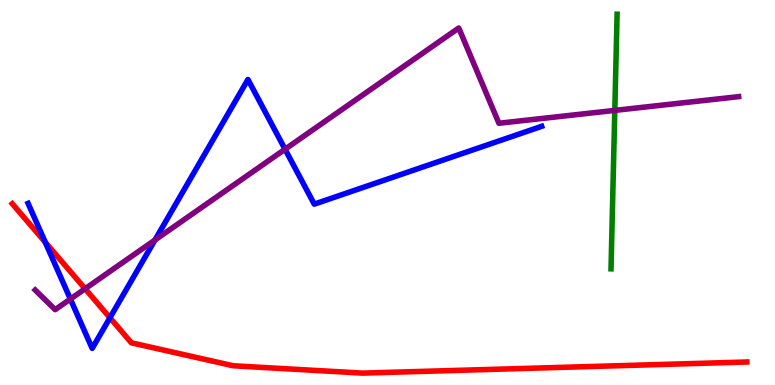[{'lines': ['blue', 'red'], 'intersections': [{'x': 0.584, 'y': 3.71}, {'x': 1.42, 'y': 1.75}]}, {'lines': ['green', 'red'], 'intersections': []}, {'lines': ['purple', 'red'], 'intersections': [{'x': 1.1, 'y': 2.5}]}, {'lines': ['blue', 'green'], 'intersections': []}, {'lines': ['blue', 'purple'], 'intersections': [{'x': 0.908, 'y': 2.23}, {'x': 2.0, 'y': 3.77}, {'x': 3.68, 'y': 6.12}]}, {'lines': ['green', 'purple'], 'intersections': [{'x': 7.93, 'y': 7.13}]}]